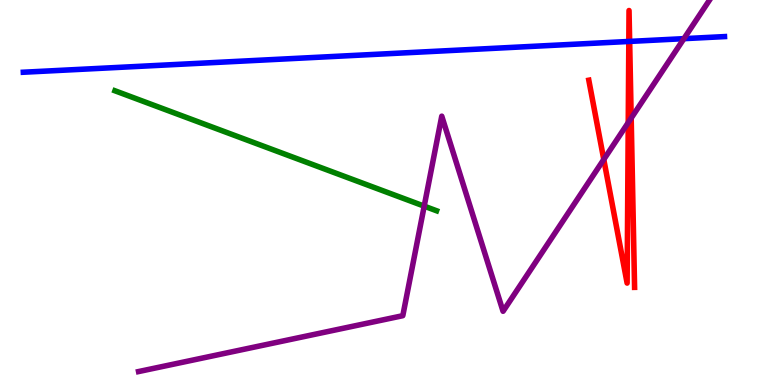[{'lines': ['blue', 'red'], 'intersections': [{'x': 8.11, 'y': 8.92}, {'x': 8.12, 'y': 8.92}]}, {'lines': ['green', 'red'], 'intersections': []}, {'lines': ['purple', 'red'], 'intersections': [{'x': 7.79, 'y': 5.86}, {'x': 8.11, 'y': 6.82}, {'x': 8.14, 'y': 6.93}]}, {'lines': ['blue', 'green'], 'intersections': []}, {'lines': ['blue', 'purple'], 'intersections': [{'x': 8.82, 'y': 9.0}]}, {'lines': ['green', 'purple'], 'intersections': [{'x': 5.47, 'y': 4.65}]}]